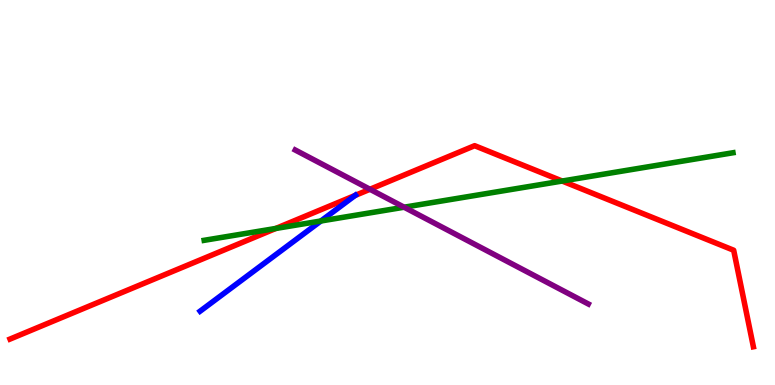[{'lines': ['blue', 'red'], 'intersections': [{'x': 4.58, 'y': 4.92}]}, {'lines': ['green', 'red'], 'intersections': [{'x': 3.56, 'y': 4.07}, {'x': 7.25, 'y': 5.3}]}, {'lines': ['purple', 'red'], 'intersections': [{'x': 4.77, 'y': 5.08}]}, {'lines': ['blue', 'green'], 'intersections': [{'x': 4.14, 'y': 4.26}]}, {'lines': ['blue', 'purple'], 'intersections': []}, {'lines': ['green', 'purple'], 'intersections': [{'x': 5.21, 'y': 4.62}]}]